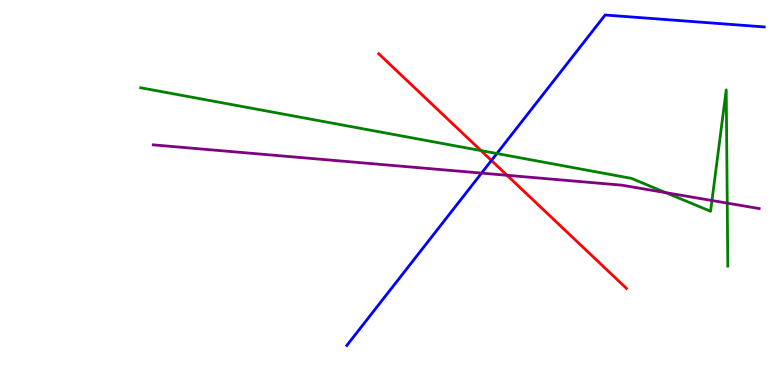[{'lines': ['blue', 'red'], 'intersections': [{'x': 6.34, 'y': 5.83}]}, {'lines': ['green', 'red'], 'intersections': [{'x': 6.21, 'y': 6.09}]}, {'lines': ['purple', 'red'], 'intersections': [{'x': 6.54, 'y': 5.45}]}, {'lines': ['blue', 'green'], 'intersections': [{'x': 6.41, 'y': 6.01}]}, {'lines': ['blue', 'purple'], 'intersections': [{'x': 6.21, 'y': 5.5}]}, {'lines': ['green', 'purple'], 'intersections': [{'x': 8.59, 'y': 5.0}, {'x': 9.19, 'y': 4.79}, {'x': 9.38, 'y': 4.72}]}]